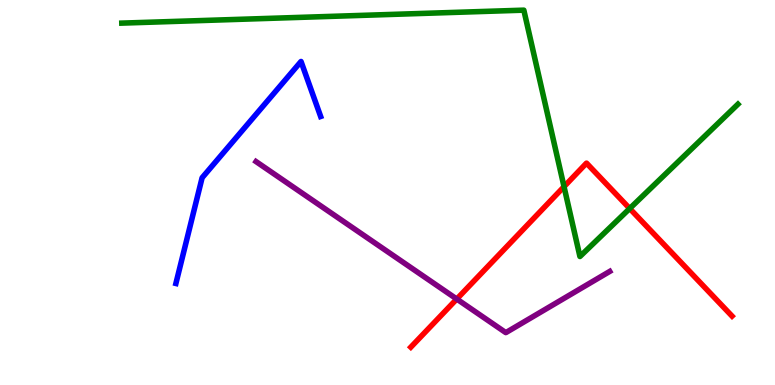[{'lines': ['blue', 'red'], 'intersections': []}, {'lines': ['green', 'red'], 'intersections': [{'x': 7.28, 'y': 5.15}, {'x': 8.13, 'y': 4.58}]}, {'lines': ['purple', 'red'], 'intersections': [{'x': 5.89, 'y': 2.23}]}, {'lines': ['blue', 'green'], 'intersections': []}, {'lines': ['blue', 'purple'], 'intersections': []}, {'lines': ['green', 'purple'], 'intersections': []}]